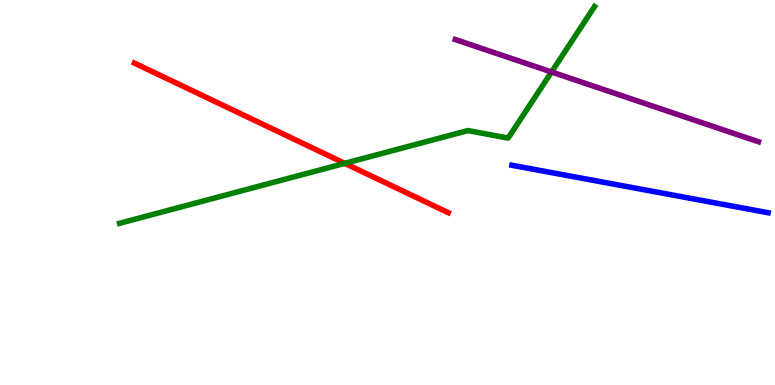[{'lines': ['blue', 'red'], 'intersections': []}, {'lines': ['green', 'red'], 'intersections': [{'x': 4.45, 'y': 5.76}]}, {'lines': ['purple', 'red'], 'intersections': []}, {'lines': ['blue', 'green'], 'intersections': []}, {'lines': ['blue', 'purple'], 'intersections': []}, {'lines': ['green', 'purple'], 'intersections': [{'x': 7.12, 'y': 8.13}]}]